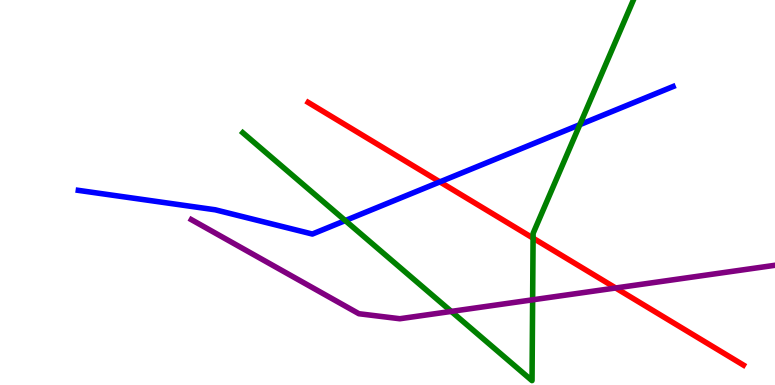[{'lines': ['blue', 'red'], 'intersections': [{'x': 5.68, 'y': 5.28}]}, {'lines': ['green', 'red'], 'intersections': [{'x': 6.88, 'y': 3.81}]}, {'lines': ['purple', 'red'], 'intersections': [{'x': 7.94, 'y': 2.52}]}, {'lines': ['blue', 'green'], 'intersections': [{'x': 4.46, 'y': 4.27}, {'x': 7.48, 'y': 6.76}]}, {'lines': ['blue', 'purple'], 'intersections': []}, {'lines': ['green', 'purple'], 'intersections': [{'x': 5.82, 'y': 1.91}, {'x': 6.87, 'y': 2.21}]}]